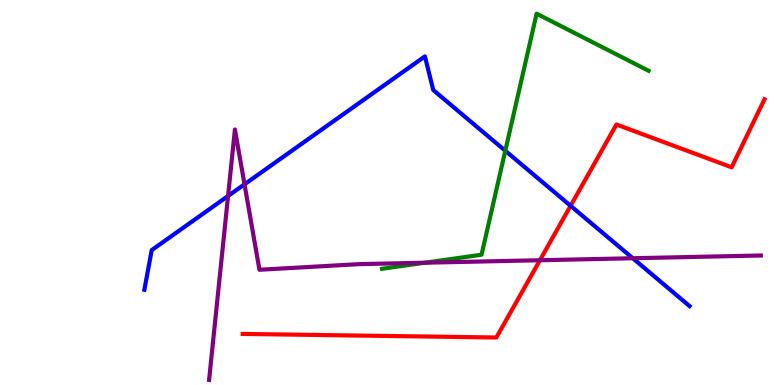[{'lines': ['blue', 'red'], 'intersections': [{'x': 7.36, 'y': 4.65}]}, {'lines': ['green', 'red'], 'intersections': []}, {'lines': ['purple', 'red'], 'intersections': [{'x': 6.97, 'y': 3.24}]}, {'lines': ['blue', 'green'], 'intersections': [{'x': 6.52, 'y': 6.08}]}, {'lines': ['blue', 'purple'], 'intersections': [{'x': 2.94, 'y': 4.91}, {'x': 3.15, 'y': 5.21}, {'x': 8.17, 'y': 3.29}]}, {'lines': ['green', 'purple'], 'intersections': [{'x': 5.48, 'y': 3.18}]}]